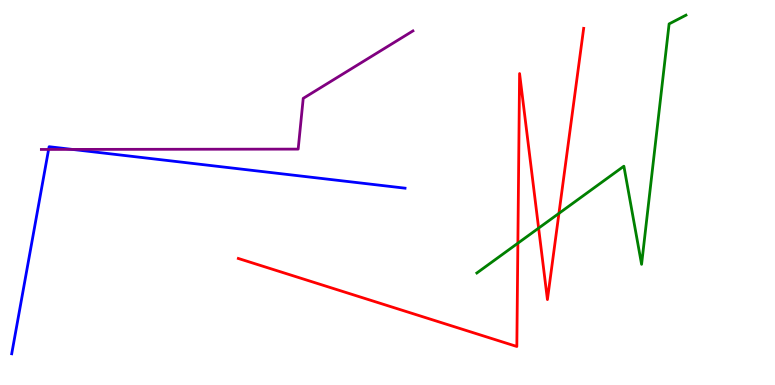[{'lines': ['blue', 'red'], 'intersections': []}, {'lines': ['green', 'red'], 'intersections': [{'x': 6.68, 'y': 3.68}, {'x': 6.95, 'y': 4.07}, {'x': 7.21, 'y': 4.46}]}, {'lines': ['purple', 'red'], 'intersections': []}, {'lines': ['blue', 'green'], 'intersections': []}, {'lines': ['blue', 'purple'], 'intersections': [{'x': 0.627, 'y': 6.12}, {'x': 0.933, 'y': 6.12}]}, {'lines': ['green', 'purple'], 'intersections': []}]